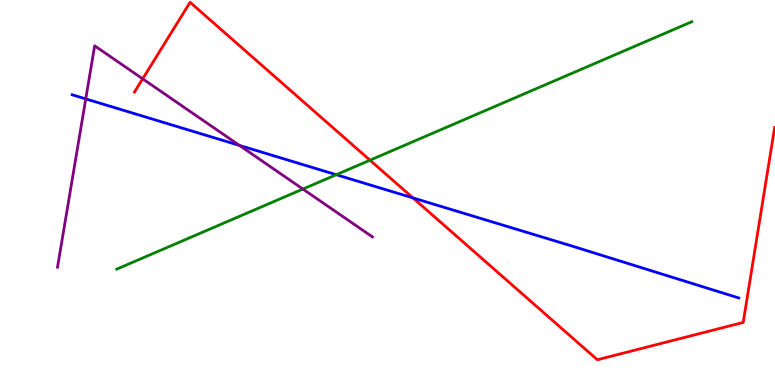[{'lines': ['blue', 'red'], 'intersections': [{'x': 5.33, 'y': 4.86}]}, {'lines': ['green', 'red'], 'intersections': [{'x': 4.77, 'y': 5.84}]}, {'lines': ['purple', 'red'], 'intersections': [{'x': 1.84, 'y': 7.95}]}, {'lines': ['blue', 'green'], 'intersections': [{'x': 4.34, 'y': 5.46}]}, {'lines': ['blue', 'purple'], 'intersections': [{'x': 1.11, 'y': 7.43}, {'x': 3.09, 'y': 6.22}]}, {'lines': ['green', 'purple'], 'intersections': [{'x': 3.91, 'y': 5.09}]}]